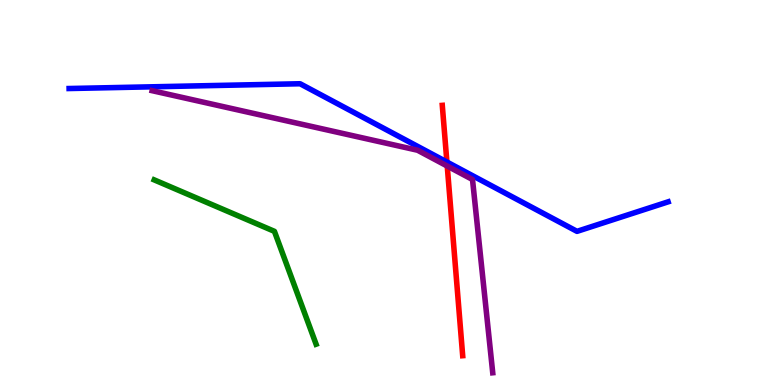[{'lines': ['blue', 'red'], 'intersections': [{'x': 5.77, 'y': 5.79}]}, {'lines': ['green', 'red'], 'intersections': []}, {'lines': ['purple', 'red'], 'intersections': [{'x': 5.77, 'y': 5.69}]}, {'lines': ['blue', 'green'], 'intersections': []}, {'lines': ['blue', 'purple'], 'intersections': []}, {'lines': ['green', 'purple'], 'intersections': []}]